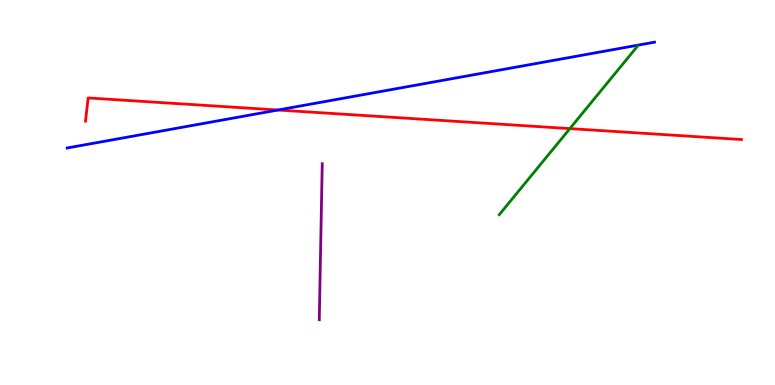[{'lines': ['blue', 'red'], 'intersections': [{'x': 3.59, 'y': 7.14}]}, {'lines': ['green', 'red'], 'intersections': [{'x': 7.35, 'y': 6.66}]}, {'lines': ['purple', 'red'], 'intersections': []}, {'lines': ['blue', 'green'], 'intersections': []}, {'lines': ['blue', 'purple'], 'intersections': []}, {'lines': ['green', 'purple'], 'intersections': []}]